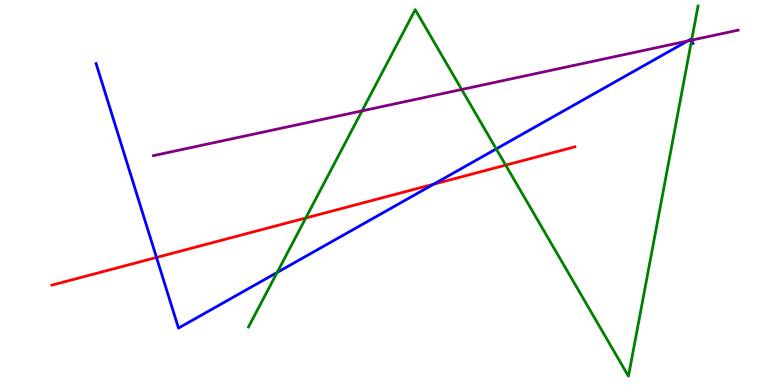[{'lines': ['blue', 'red'], 'intersections': [{'x': 2.02, 'y': 3.31}, {'x': 5.6, 'y': 5.22}]}, {'lines': ['green', 'red'], 'intersections': [{'x': 3.95, 'y': 4.34}, {'x': 6.52, 'y': 5.71}]}, {'lines': ['purple', 'red'], 'intersections': []}, {'lines': ['blue', 'green'], 'intersections': [{'x': 3.58, 'y': 2.92}, {'x': 6.4, 'y': 6.13}, {'x': 8.92, 'y': 8.96}]}, {'lines': ['blue', 'purple'], 'intersections': [{'x': 8.87, 'y': 8.93}, {'x': 8.93, 'y': 8.96}]}, {'lines': ['green', 'purple'], 'intersections': [{'x': 4.67, 'y': 7.12}, {'x': 5.96, 'y': 7.68}, {'x': 8.92, 'y': 8.96}]}]